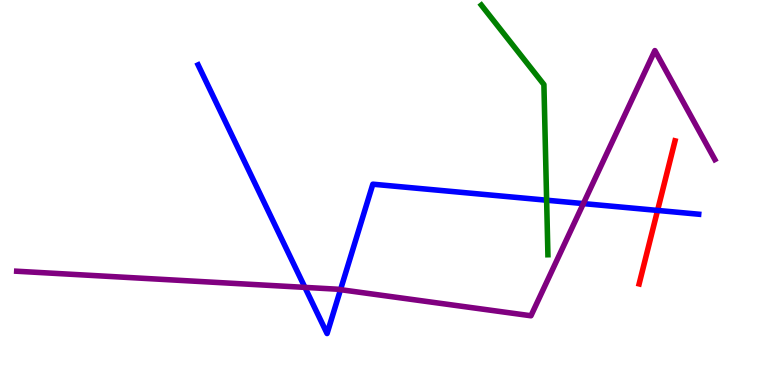[{'lines': ['blue', 'red'], 'intersections': [{'x': 8.48, 'y': 4.53}]}, {'lines': ['green', 'red'], 'intersections': []}, {'lines': ['purple', 'red'], 'intersections': []}, {'lines': ['blue', 'green'], 'intersections': [{'x': 7.05, 'y': 4.8}]}, {'lines': ['blue', 'purple'], 'intersections': [{'x': 3.93, 'y': 2.54}, {'x': 4.39, 'y': 2.48}, {'x': 7.53, 'y': 4.71}]}, {'lines': ['green', 'purple'], 'intersections': []}]